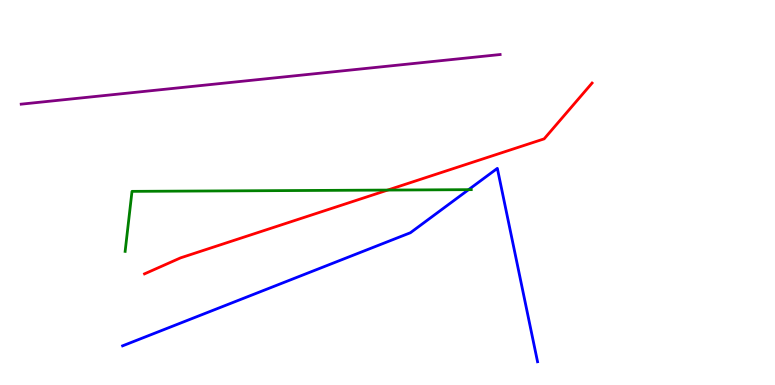[{'lines': ['blue', 'red'], 'intersections': []}, {'lines': ['green', 'red'], 'intersections': [{'x': 5.0, 'y': 5.06}]}, {'lines': ['purple', 'red'], 'intersections': []}, {'lines': ['blue', 'green'], 'intersections': [{'x': 6.05, 'y': 5.07}]}, {'lines': ['blue', 'purple'], 'intersections': []}, {'lines': ['green', 'purple'], 'intersections': []}]